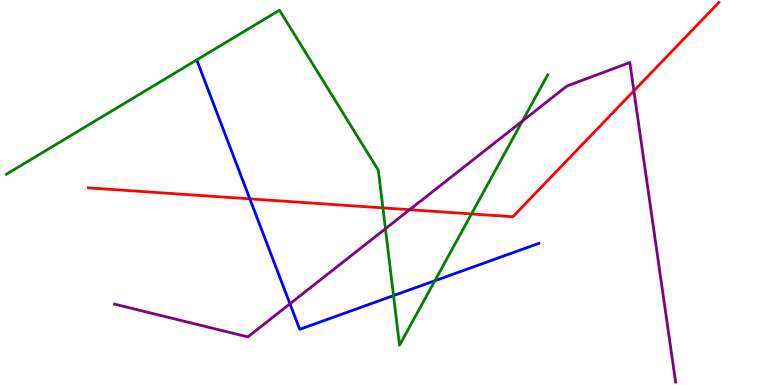[{'lines': ['blue', 'red'], 'intersections': [{'x': 3.22, 'y': 4.84}]}, {'lines': ['green', 'red'], 'intersections': [{'x': 4.94, 'y': 4.6}, {'x': 6.08, 'y': 4.44}]}, {'lines': ['purple', 'red'], 'intersections': [{'x': 5.29, 'y': 4.55}, {'x': 8.18, 'y': 7.64}]}, {'lines': ['blue', 'green'], 'intersections': [{'x': 5.08, 'y': 2.32}, {'x': 5.61, 'y': 2.71}]}, {'lines': ['blue', 'purple'], 'intersections': [{'x': 3.74, 'y': 2.11}]}, {'lines': ['green', 'purple'], 'intersections': [{'x': 4.97, 'y': 4.06}, {'x': 6.74, 'y': 6.86}]}]